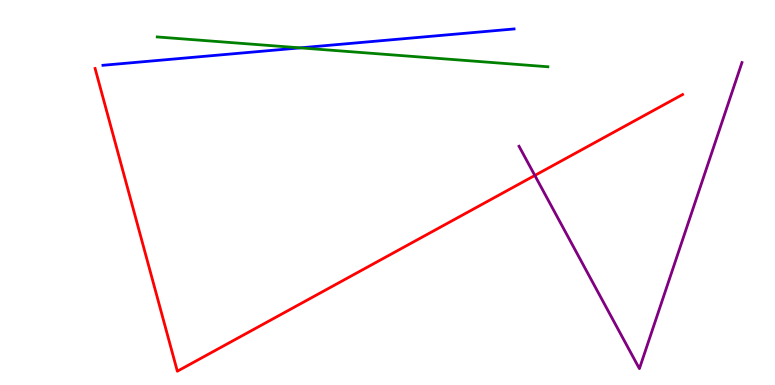[{'lines': ['blue', 'red'], 'intersections': []}, {'lines': ['green', 'red'], 'intersections': []}, {'lines': ['purple', 'red'], 'intersections': [{'x': 6.9, 'y': 5.44}]}, {'lines': ['blue', 'green'], 'intersections': [{'x': 3.87, 'y': 8.76}]}, {'lines': ['blue', 'purple'], 'intersections': []}, {'lines': ['green', 'purple'], 'intersections': []}]